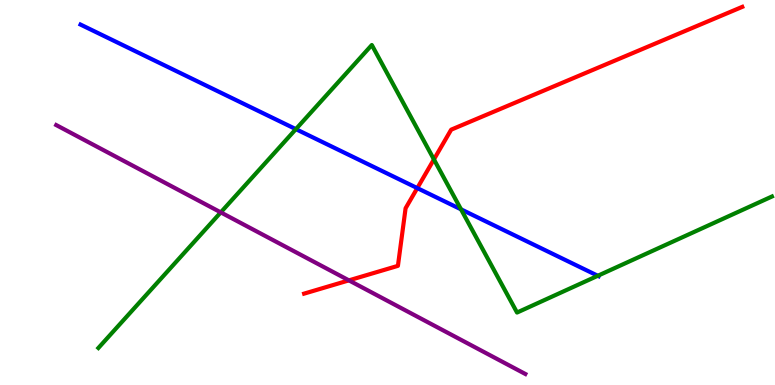[{'lines': ['blue', 'red'], 'intersections': [{'x': 5.38, 'y': 5.11}]}, {'lines': ['green', 'red'], 'intersections': [{'x': 5.6, 'y': 5.86}]}, {'lines': ['purple', 'red'], 'intersections': [{'x': 4.5, 'y': 2.72}]}, {'lines': ['blue', 'green'], 'intersections': [{'x': 3.82, 'y': 6.65}, {'x': 5.95, 'y': 4.56}, {'x': 7.71, 'y': 2.84}]}, {'lines': ['blue', 'purple'], 'intersections': []}, {'lines': ['green', 'purple'], 'intersections': [{'x': 2.85, 'y': 4.48}]}]